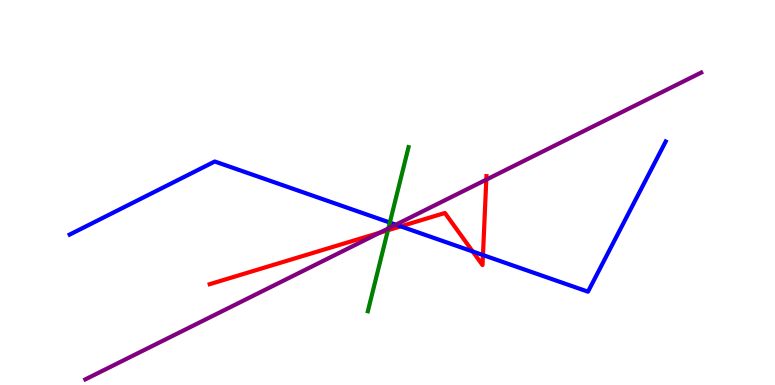[{'lines': ['blue', 'red'], 'intersections': [{'x': 5.17, 'y': 4.12}, {'x': 6.1, 'y': 3.47}, {'x': 6.23, 'y': 3.38}]}, {'lines': ['green', 'red'], 'intersections': [{'x': 5.01, 'y': 4.02}]}, {'lines': ['purple', 'red'], 'intersections': [{'x': 4.9, 'y': 3.96}, {'x': 6.27, 'y': 5.33}]}, {'lines': ['blue', 'green'], 'intersections': [{'x': 5.03, 'y': 4.22}]}, {'lines': ['blue', 'purple'], 'intersections': [{'x': 5.11, 'y': 4.16}]}, {'lines': ['green', 'purple'], 'intersections': [{'x': 5.01, 'y': 4.07}]}]